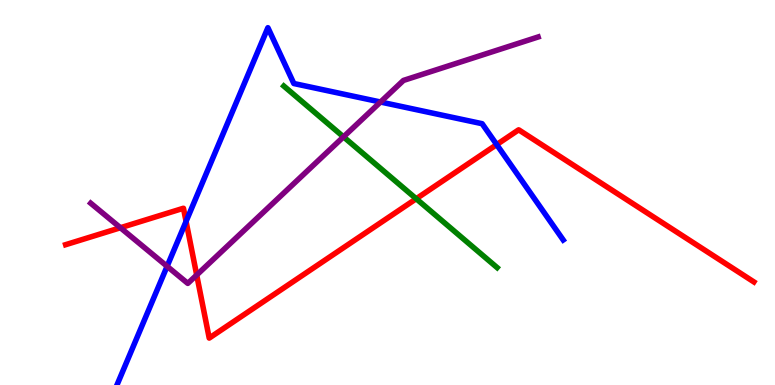[{'lines': ['blue', 'red'], 'intersections': [{'x': 2.4, 'y': 4.25}, {'x': 6.41, 'y': 6.24}]}, {'lines': ['green', 'red'], 'intersections': [{'x': 5.37, 'y': 4.84}]}, {'lines': ['purple', 'red'], 'intersections': [{'x': 1.55, 'y': 4.08}, {'x': 2.54, 'y': 2.86}]}, {'lines': ['blue', 'green'], 'intersections': []}, {'lines': ['blue', 'purple'], 'intersections': [{'x': 2.16, 'y': 3.08}, {'x': 4.91, 'y': 7.35}]}, {'lines': ['green', 'purple'], 'intersections': [{'x': 4.43, 'y': 6.45}]}]